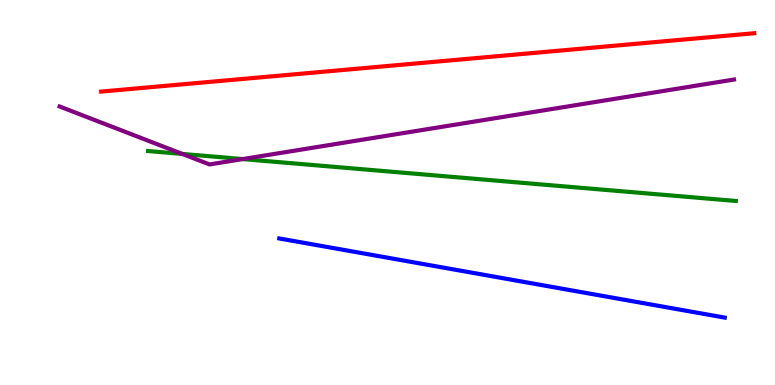[{'lines': ['blue', 'red'], 'intersections': []}, {'lines': ['green', 'red'], 'intersections': []}, {'lines': ['purple', 'red'], 'intersections': []}, {'lines': ['blue', 'green'], 'intersections': []}, {'lines': ['blue', 'purple'], 'intersections': []}, {'lines': ['green', 'purple'], 'intersections': [{'x': 2.35, 'y': 6.0}, {'x': 3.13, 'y': 5.87}]}]